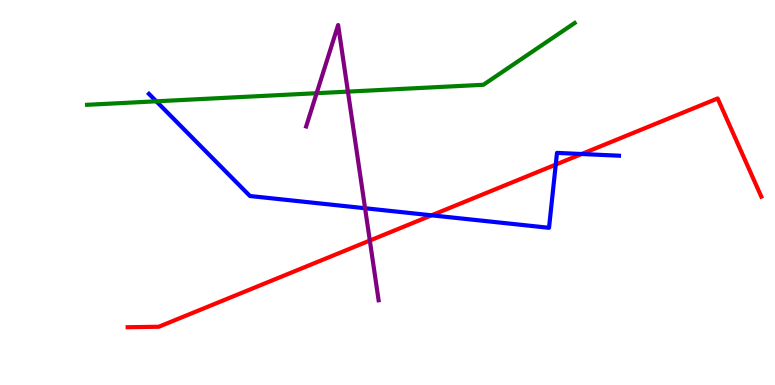[{'lines': ['blue', 'red'], 'intersections': [{'x': 5.57, 'y': 4.41}, {'x': 7.17, 'y': 5.72}, {'x': 7.51, 'y': 6.0}]}, {'lines': ['green', 'red'], 'intersections': []}, {'lines': ['purple', 'red'], 'intersections': [{'x': 4.77, 'y': 3.75}]}, {'lines': ['blue', 'green'], 'intersections': [{'x': 2.02, 'y': 7.37}]}, {'lines': ['blue', 'purple'], 'intersections': [{'x': 4.71, 'y': 4.59}]}, {'lines': ['green', 'purple'], 'intersections': [{'x': 4.09, 'y': 7.58}, {'x': 4.49, 'y': 7.62}]}]